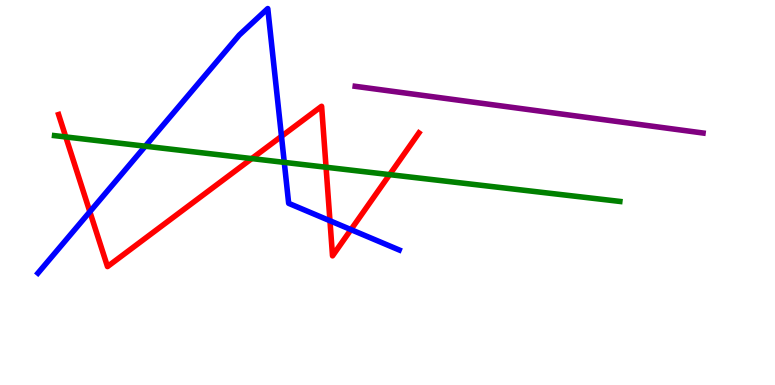[{'lines': ['blue', 'red'], 'intersections': [{'x': 1.16, 'y': 4.5}, {'x': 3.63, 'y': 6.46}, {'x': 4.26, 'y': 4.27}, {'x': 4.53, 'y': 4.04}]}, {'lines': ['green', 'red'], 'intersections': [{'x': 0.849, 'y': 6.44}, {'x': 3.25, 'y': 5.88}, {'x': 4.21, 'y': 5.66}, {'x': 5.03, 'y': 5.46}]}, {'lines': ['purple', 'red'], 'intersections': []}, {'lines': ['blue', 'green'], 'intersections': [{'x': 1.87, 'y': 6.2}, {'x': 3.67, 'y': 5.78}]}, {'lines': ['blue', 'purple'], 'intersections': []}, {'lines': ['green', 'purple'], 'intersections': []}]